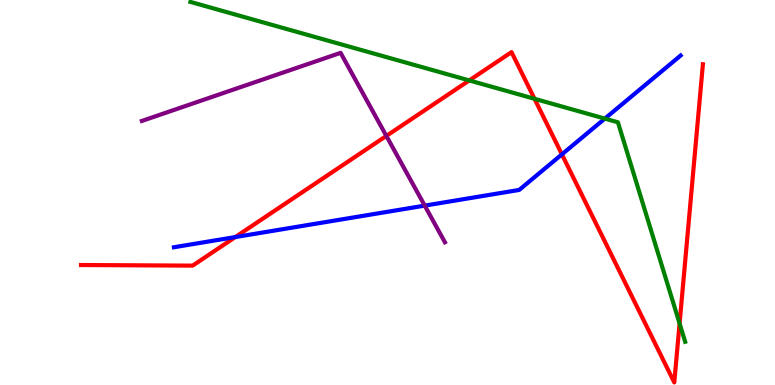[{'lines': ['blue', 'red'], 'intersections': [{'x': 3.04, 'y': 3.84}, {'x': 7.25, 'y': 5.99}]}, {'lines': ['green', 'red'], 'intersections': [{'x': 6.05, 'y': 7.91}, {'x': 6.9, 'y': 7.43}, {'x': 8.77, 'y': 1.6}]}, {'lines': ['purple', 'red'], 'intersections': [{'x': 4.99, 'y': 6.47}]}, {'lines': ['blue', 'green'], 'intersections': [{'x': 7.8, 'y': 6.92}]}, {'lines': ['blue', 'purple'], 'intersections': [{'x': 5.48, 'y': 4.66}]}, {'lines': ['green', 'purple'], 'intersections': []}]